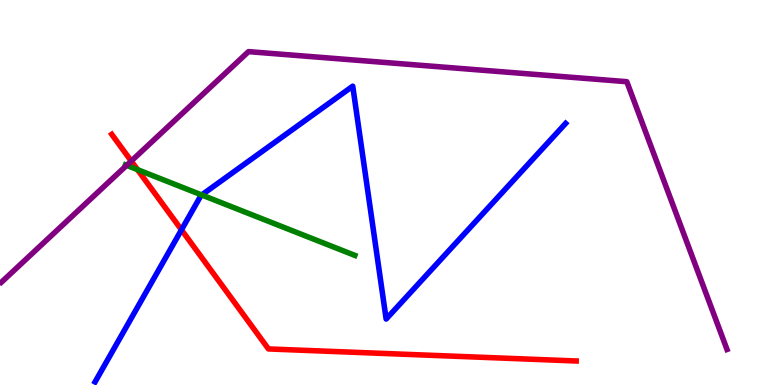[{'lines': ['blue', 'red'], 'intersections': [{'x': 2.34, 'y': 4.03}]}, {'lines': ['green', 'red'], 'intersections': [{'x': 1.77, 'y': 5.59}]}, {'lines': ['purple', 'red'], 'intersections': [{'x': 1.69, 'y': 5.82}]}, {'lines': ['blue', 'green'], 'intersections': [{'x': 2.6, 'y': 4.94}]}, {'lines': ['blue', 'purple'], 'intersections': []}, {'lines': ['green', 'purple'], 'intersections': [{'x': 1.63, 'y': 5.71}]}]